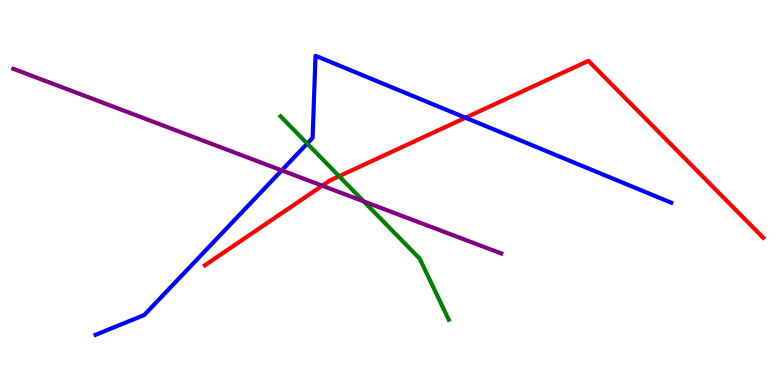[{'lines': ['blue', 'red'], 'intersections': [{'x': 6.01, 'y': 6.94}]}, {'lines': ['green', 'red'], 'intersections': [{'x': 4.38, 'y': 5.42}]}, {'lines': ['purple', 'red'], 'intersections': [{'x': 4.16, 'y': 5.18}]}, {'lines': ['blue', 'green'], 'intersections': [{'x': 3.96, 'y': 6.27}]}, {'lines': ['blue', 'purple'], 'intersections': [{'x': 3.64, 'y': 5.57}]}, {'lines': ['green', 'purple'], 'intersections': [{'x': 4.69, 'y': 4.77}]}]